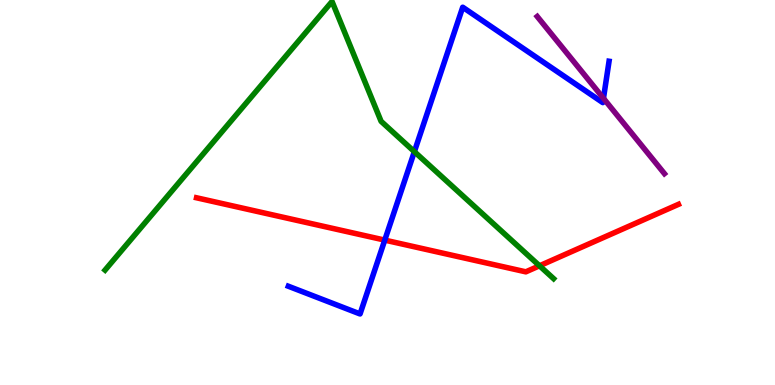[{'lines': ['blue', 'red'], 'intersections': [{'x': 4.96, 'y': 3.76}]}, {'lines': ['green', 'red'], 'intersections': [{'x': 6.96, 'y': 3.1}]}, {'lines': ['purple', 'red'], 'intersections': []}, {'lines': ['blue', 'green'], 'intersections': [{'x': 5.35, 'y': 6.06}]}, {'lines': ['blue', 'purple'], 'intersections': [{'x': 7.79, 'y': 7.45}]}, {'lines': ['green', 'purple'], 'intersections': []}]